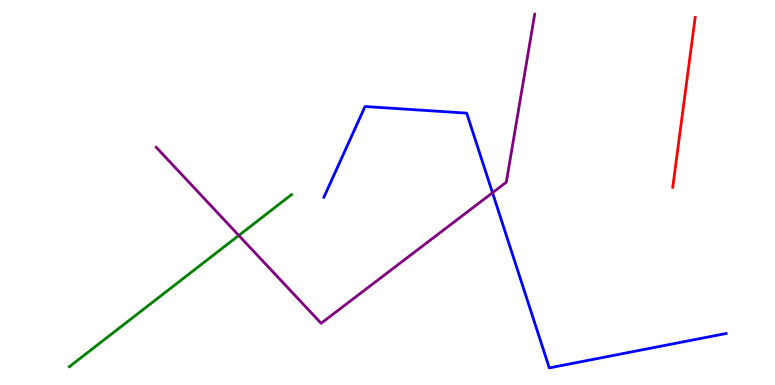[{'lines': ['blue', 'red'], 'intersections': []}, {'lines': ['green', 'red'], 'intersections': []}, {'lines': ['purple', 'red'], 'intersections': []}, {'lines': ['blue', 'green'], 'intersections': []}, {'lines': ['blue', 'purple'], 'intersections': [{'x': 6.35, 'y': 4.99}]}, {'lines': ['green', 'purple'], 'intersections': [{'x': 3.08, 'y': 3.88}]}]